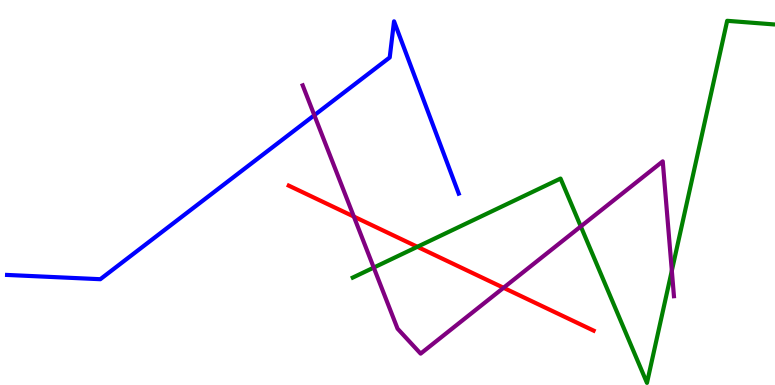[{'lines': ['blue', 'red'], 'intersections': []}, {'lines': ['green', 'red'], 'intersections': [{'x': 5.39, 'y': 3.59}]}, {'lines': ['purple', 'red'], 'intersections': [{'x': 4.57, 'y': 4.37}, {'x': 6.5, 'y': 2.53}]}, {'lines': ['blue', 'green'], 'intersections': []}, {'lines': ['blue', 'purple'], 'intersections': [{'x': 4.06, 'y': 7.01}]}, {'lines': ['green', 'purple'], 'intersections': [{'x': 4.82, 'y': 3.05}, {'x': 7.49, 'y': 4.12}, {'x': 8.67, 'y': 2.97}]}]